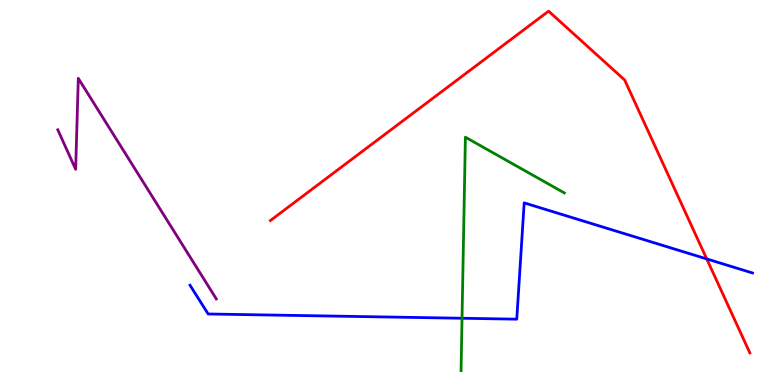[{'lines': ['blue', 'red'], 'intersections': [{'x': 9.12, 'y': 3.27}]}, {'lines': ['green', 'red'], 'intersections': []}, {'lines': ['purple', 'red'], 'intersections': []}, {'lines': ['blue', 'green'], 'intersections': [{'x': 5.96, 'y': 1.73}]}, {'lines': ['blue', 'purple'], 'intersections': []}, {'lines': ['green', 'purple'], 'intersections': []}]